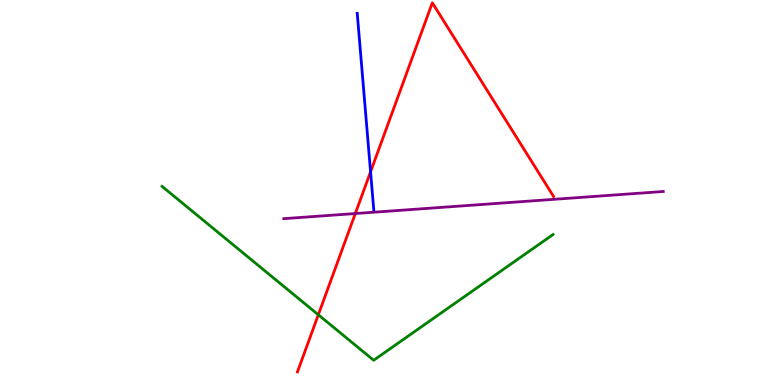[{'lines': ['blue', 'red'], 'intersections': [{'x': 4.78, 'y': 5.54}]}, {'lines': ['green', 'red'], 'intersections': [{'x': 4.11, 'y': 1.82}]}, {'lines': ['purple', 'red'], 'intersections': [{'x': 4.58, 'y': 4.45}]}, {'lines': ['blue', 'green'], 'intersections': []}, {'lines': ['blue', 'purple'], 'intersections': []}, {'lines': ['green', 'purple'], 'intersections': []}]